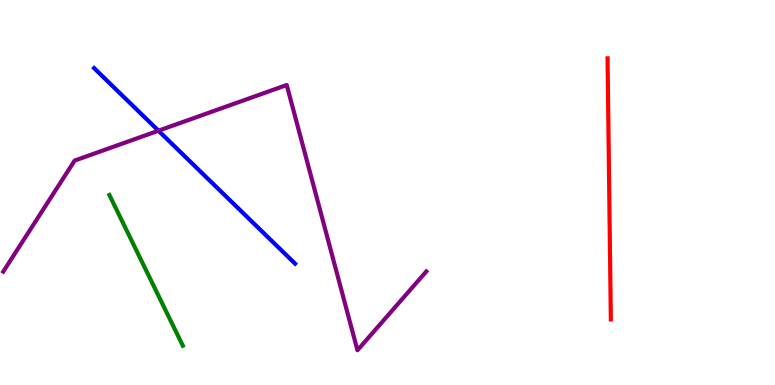[{'lines': ['blue', 'red'], 'intersections': []}, {'lines': ['green', 'red'], 'intersections': []}, {'lines': ['purple', 'red'], 'intersections': []}, {'lines': ['blue', 'green'], 'intersections': []}, {'lines': ['blue', 'purple'], 'intersections': [{'x': 2.04, 'y': 6.6}]}, {'lines': ['green', 'purple'], 'intersections': []}]